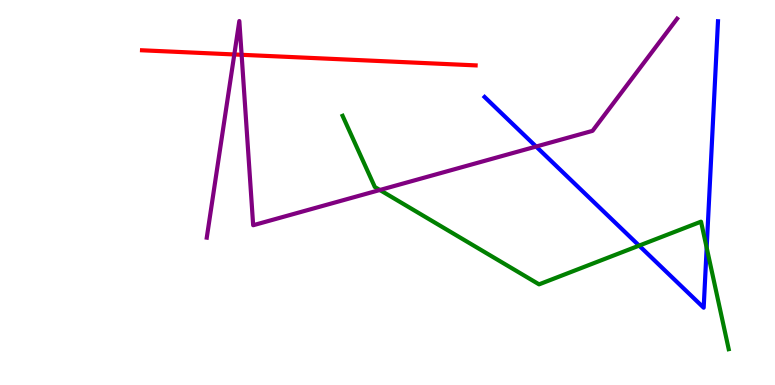[{'lines': ['blue', 'red'], 'intersections': []}, {'lines': ['green', 'red'], 'intersections': []}, {'lines': ['purple', 'red'], 'intersections': [{'x': 3.02, 'y': 8.59}, {'x': 3.12, 'y': 8.58}]}, {'lines': ['blue', 'green'], 'intersections': [{'x': 8.25, 'y': 3.62}, {'x': 9.12, 'y': 3.57}]}, {'lines': ['blue', 'purple'], 'intersections': [{'x': 6.92, 'y': 6.19}]}, {'lines': ['green', 'purple'], 'intersections': [{'x': 4.9, 'y': 5.06}]}]